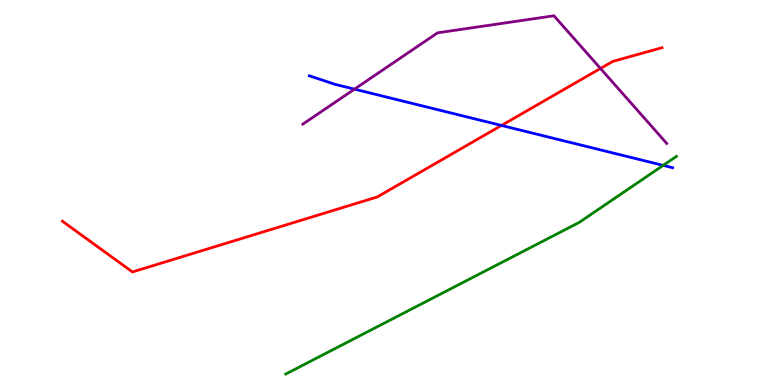[{'lines': ['blue', 'red'], 'intersections': [{'x': 6.47, 'y': 6.74}]}, {'lines': ['green', 'red'], 'intersections': []}, {'lines': ['purple', 'red'], 'intersections': [{'x': 7.75, 'y': 8.22}]}, {'lines': ['blue', 'green'], 'intersections': [{'x': 8.56, 'y': 5.7}]}, {'lines': ['blue', 'purple'], 'intersections': [{'x': 4.57, 'y': 7.68}]}, {'lines': ['green', 'purple'], 'intersections': []}]